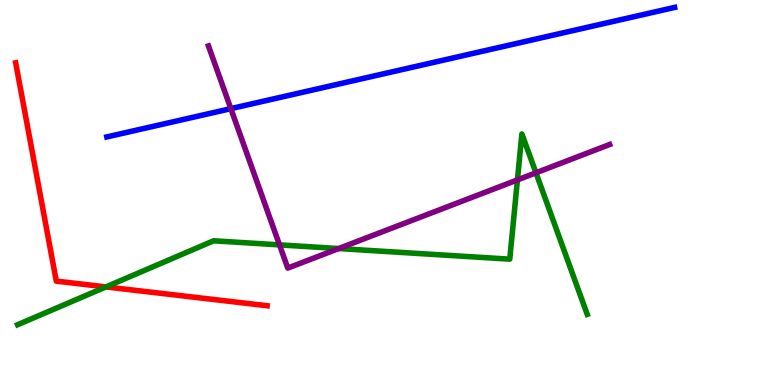[{'lines': ['blue', 'red'], 'intersections': []}, {'lines': ['green', 'red'], 'intersections': [{'x': 1.37, 'y': 2.55}]}, {'lines': ['purple', 'red'], 'intersections': []}, {'lines': ['blue', 'green'], 'intersections': []}, {'lines': ['blue', 'purple'], 'intersections': [{'x': 2.98, 'y': 7.18}]}, {'lines': ['green', 'purple'], 'intersections': [{'x': 3.61, 'y': 3.64}, {'x': 4.37, 'y': 3.54}, {'x': 6.68, 'y': 5.33}, {'x': 6.92, 'y': 5.51}]}]